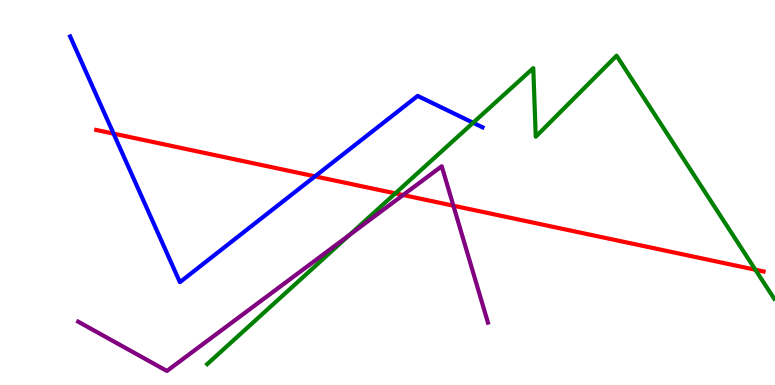[{'lines': ['blue', 'red'], 'intersections': [{'x': 1.47, 'y': 6.53}, {'x': 4.06, 'y': 5.42}]}, {'lines': ['green', 'red'], 'intersections': [{'x': 5.1, 'y': 4.98}, {'x': 9.75, 'y': 2.99}]}, {'lines': ['purple', 'red'], 'intersections': [{'x': 5.2, 'y': 4.93}, {'x': 5.85, 'y': 4.66}]}, {'lines': ['blue', 'green'], 'intersections': [{'x': 6.1, 'y': 6.81}]}, {'lines': ['blue', 'purple'], 'intersections': []}, {'lines': ['green', 'purple'], 'intersections': [{'x': 4.51, 'y': 3.9}]}]